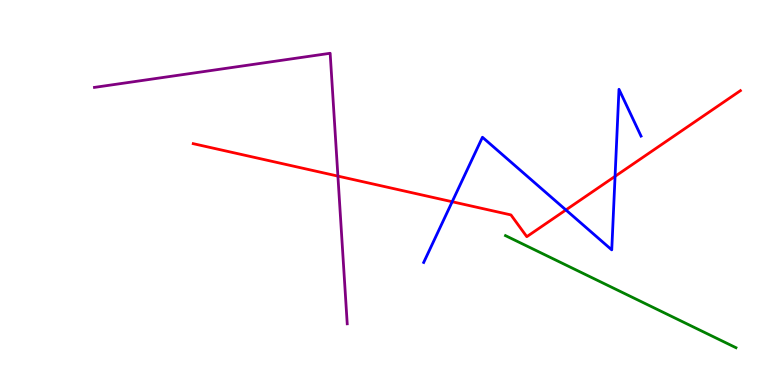[{'lines': ['blue', 'red'], 'intersections': [{'x': 5.83, 'y': 4.76}, {'x': 7.3, 'y': 4.55}, {'x': 7.94, 'y': 5.42}]}, {'lines': ['green', 'red'], 'intersections': []}, {'lines': ['purple', 'red'], 'intersections': [{'x': 4.36, 'y': 5.43}]}, {'lines': ['blue', 'green'], 'intersections': []}, {'lines': ['blue', 'purple'], 'intersections': []}, {'lines': ['green', 'purple'], 'intersections': []}]